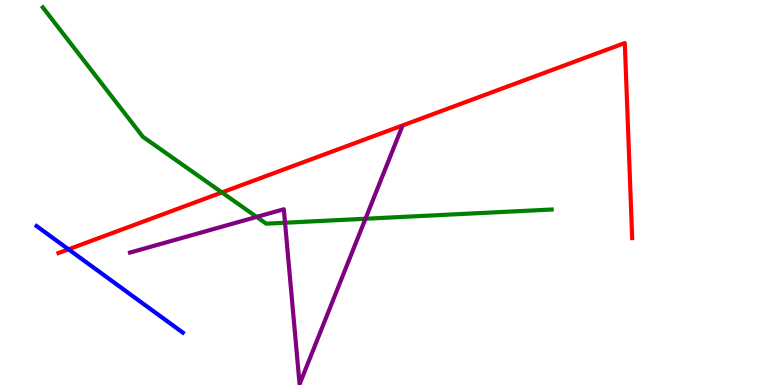[{'lines': ['blue', 'red'], 'intersections': [{'x': 0.884, 'y': 3.52}]}, {'lines': ['green', 'red'], 'intersections': [{'x': 2.86, 'y': 5.0}]}, {'lines': ['purple', 'red'], 'intersections': []}, {'lines': ['blue', 'green'], 'intersections': []}, {'lines': ['blue', 'purple'], 'intersections': []}, {'lines': ['green', 'purple'], 'intersections': [{'x': 3.31, 'y': 4.37}, {'x': 3.68, 'y': 4.21}, {'x': 4.72, 'y': 4.32}]}]